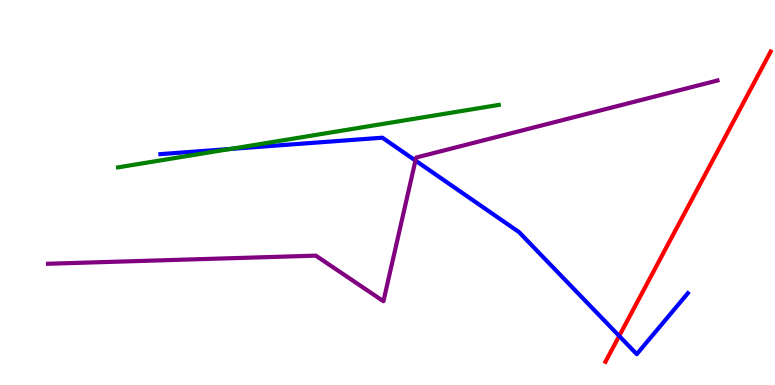[{'lines': ['blue', 'red'], 'intersections': [{'x': 7.99, 'y': 1.27}]}, {'lines': ['green', 'red'], 'intersections': []}, {'lines': ['purple', 'red'], 'intersections': []}, {'lines': ['blue', 'green'], 'intersections': [{'x': 2.97, 'y': 6.13}]}, {'lines': ['blue', 'purple'], 'intersections': [{'x': 5.36, 'y': 5.83}]}, {'lines': ['green', 'purple'], 'intersections': []}]